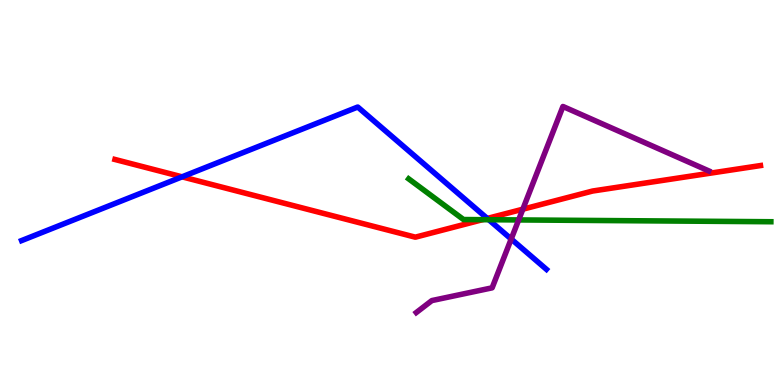[{'lines': ['blue', 'red'], 'intersections': [{'x': 2.35, 'y': 5.41}, {'x': 6.29, 'y': 4.33}]}, {'lines': ['green', 'red'], 'intersections': [{'x': 6.23, 'y': 4.29}]}, {'lines': ['purple', 'red'], 'intersections': [{'x': 6.75, 'y': 4.57}]}, {'lines': ['blue', 'green'], 'intersections': [{'x': 6.31, 'y': 4.29}]}, {'lines': ['blue', 'purple'], 'intersections': [{'x': 6.6, 'y': 3.79}]}, {'lines': ['green', 'purple'], 'intersections': [{'x': 6.69, 'y': 4.29}]}]